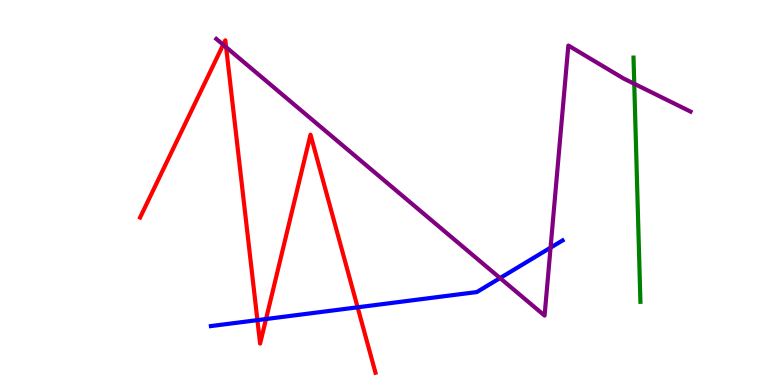[{'lines': ['blue', 'red'], 'intersections': [{'x': 3.32, 'y': 1.68}, {'x': 3.43, 'y': 1.71}, {'x': 4.61, 'y': 2.02}]}, {'lines': ['green', 'red'], 'intersections': []}, {'lines': ['purple', 'red'], 'intersections': [{'x': 2.88, 'y': 8.84}, {'x': 2.92, 'y': 8.77}]}, {'lines': ['blue', 'green'], 'intersections': []}, {'lines': ['blue', 'purple'], 'intersections': [{'x': 6.45, 'y': 2.78}, {'x': 7.1, 'y': 3.57}]}, {'lines': ['green', 'purple'], 'intersections': [{'x': 8.18, 'y': 7.82}]}]